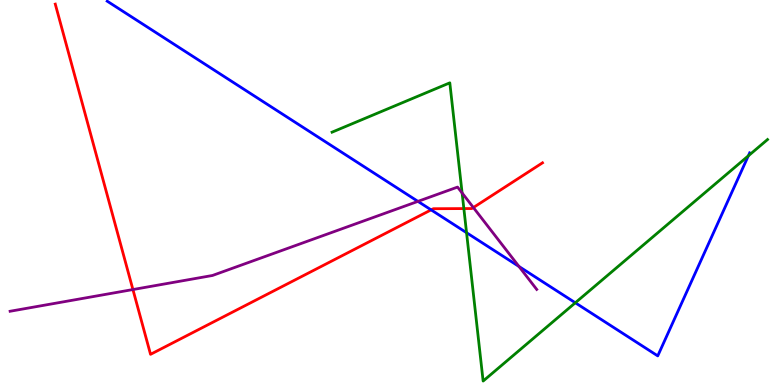[{'lines': ['blue', 'red'], 'intersections': [{'x': 5.56, 'y': 4.55}]}, {'lines': ['green', 'red'], 'intersections': [{'x': 5.99, 'y': 4.58}]}, {'lines': ['purple', 'red'], 'intersections': [{'x': 1.72, 'y': 2.48}, {'x': 6.11, 'y': 4.61}]}, {'lines': ['blue', 'green'], 'intersections': [{'x': 6.02, 'y': 3.96}, {'x': 7.42, 'y': 2.14}, {'x': 9.66, 'y': 5.95}]}, {'lines': ['blue', 'purple'], 'intersections': [{'x': 5.39, 'y': 4.77}, {'x': 6.7, 'y': 3.08}]}, {'lines': ['green', 'purple'], 'intersections': [{'x': 5.96, 'y': 4.99}]}]